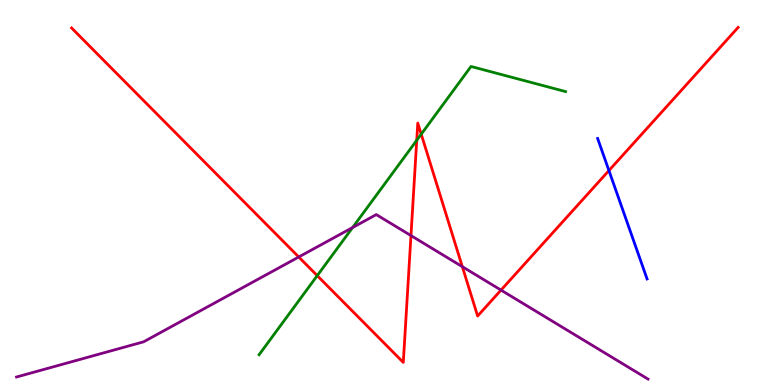[{'lines': ['blue', 'red'], 'intersections': [{'x': 7.86, 'y': 5.57}]}, {'lines': ['green', 'red'], 'intersections': [{'x': 4.09, 'y': 2.84}, {'x': 5.38, 'y': 6.36}, {'x': 5.44, 'y': 6.51}]}, {'lines': ['purple', 'red'], 'intersections': [{'x': 3.85, 'y': 3.32}, {'x': 5.3, 'y': 3.88}, {'x': 5.97, 'y': 3.07}, {'x': 6.46, 'y': 2.46}]}, {'lines': ['blue', 'green'], 'intersections': []}, {'lines': ['blue', 'purple'], 'intersections': []}, {'lines': ['green', 'purple'], 'intersections': [{'x': 4.55, 'y': 4.09}]}]